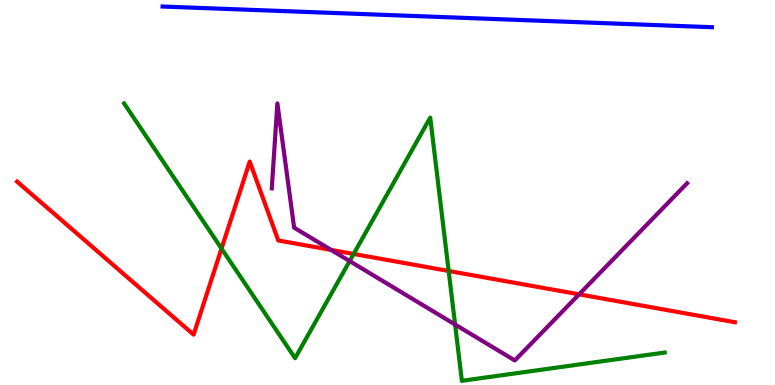[{'lines': ['blue', 'red'], 'intersections': []}, {'lines': ['green', 'red'], 'intersections': [{'x': 2.86, 'y': 3.54}, {'x': 4.56, 'y': 3.4}, {'x': 5.79, 'y': 2.96}]}, {'lines': ['purple', 'red'], 'intersections': [{'x': 4.27, 'y': 3.51}, {'x': 7.47, 'y': 2.36}]}, {'lines': ['blue', 'green'], 'intersections': []}, {'lines': ['blue', 'purple'], 'intersections': []}, {'lines': ['green', 'purple'], 'intersections': [{'x': 4.51, 'y': 3.22}, {'x': 5.87, 'y': 1.57}]}]